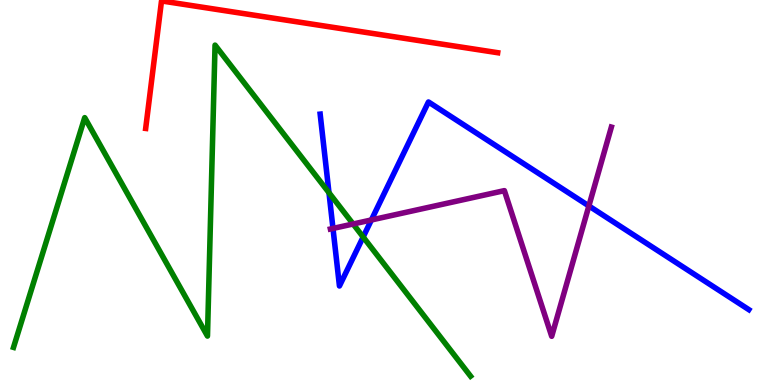[{'lines': ['blue', 'red'], 'intersections': []}, {'lines': ['green', 'red'], 'intersections': []}, {'lines': ['purple', 'red'], 'intersections': []}, {'lines': ['blue', 'green'], 'intersections': [{'x': 4.24, 'y': 4.99}, {'x': 4.69, 'y': 3.84}]}, {'lines': ['blue', 'purple'], 'intersections': [{'x': 4.3, 'y': 4.07}, {'x': 4.79, 'y': 4.29}, {'x': 7.6, 'y': 4.65}]}, {'lines': ['green', 'purple'], 'intersections': [{'x': 4.56, 'y': 4.18}]}]